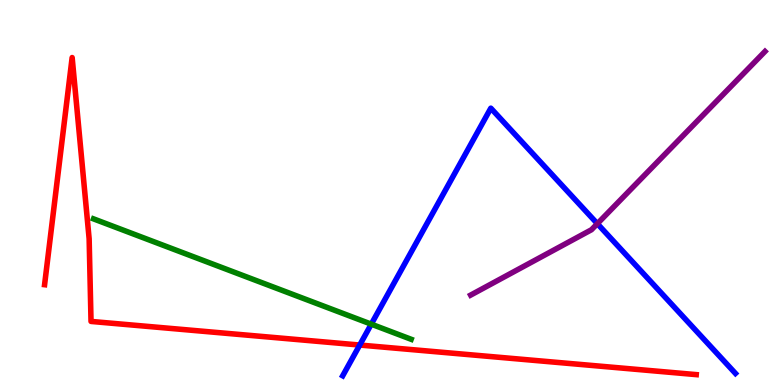[{'lines': ['blue', 'red'], 'intersections': [{'x': 4.64, 'y': 1.04}]}, {'lines': ['green', 'red'], 'intersections': []}, {'lines': ['purple', 'red'], 'intersections': []}, {'lines': ['blue', 'green'], 'intersections': [{'x': 4.79, 'y': 1.58}]}, {'lines': ['blue', 'purple'], 'intersections': [{'x': 7.71, 'y': 4.19}]}, {'lines': ['green', 'purple'], 'intersections': []}]